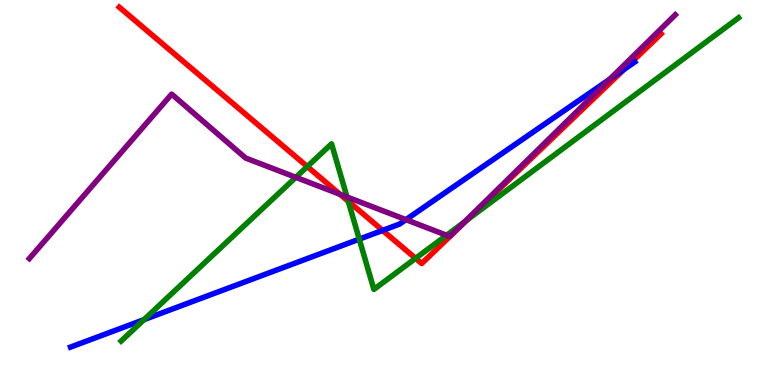[{'lines': ['blue', 'red'], 'intersections': [{'x': 4.94, 'y': 4.02}, {'x': 8.05, 'y': 8.2}]}, {'lines': ['green', 'red'], 'intersections': [{'x': 3.97, 'y': 5.67}, {'x': 4.49, 'y': 4.77}, {'x': 5.36, 'y': 3.29}, {'x': 6.03, 'y': 4.28}]}, {'lines': ['purple', 'red'], 'intersections': [{'x': 4.39, 'y': 4.95}]}, {'lines': ['blue', 'green'], 'intersections': [{'x': 1.86, 'y': 1.7}, {'x': 4.64, 'y': 3.79}]}, {'lines': ['blue', 'purple'], 'intersections': [{'x': 5.24, 'y': 4.29}, {'x': 7.87, 'y': 7.94}]}, {'lines': ['green', 'purple'], 'intersections': [{'x': 3.82, 'y': 5.39}, {'x': 4.48, 'y': 4.88}, {'x': 5.76, 'y': 3.89}, {'x': 6.0, 'y': 4.24}]}]